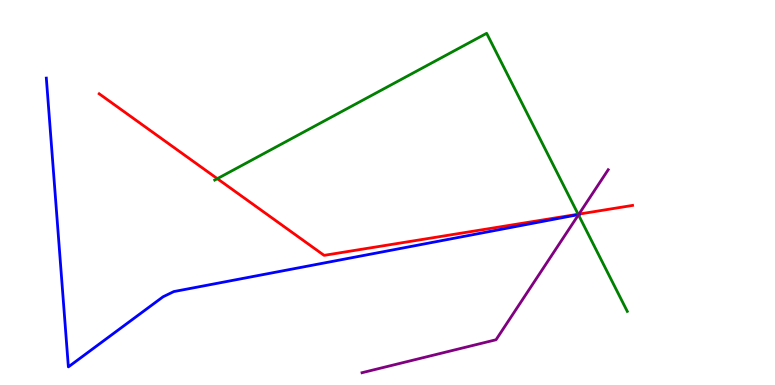[{'lines': ['blue', 'red'], 'intersections': []}, {'lines': ['green', 'red'], 'intersections': [{'x': 2.8, 'y': 5.36}, {'x': 7.46, 'y': 4.44}]}, {'lines': ['purple', 'red'], 'intersections': [{'x': 7.47, 'y': 4.44}]}, {'lines': ['blue', 'green'], 'intersections': [{'x': 7.46, 'y': 4.43}]}, {'lines': ['blue', 'purple'], 'intersections': [{'x': 7.47, 'y': 4.43}]}, {'lines': ['green', 'purple'], 'intersections': [{'x': 7.46, 'y': 4.42}]}]